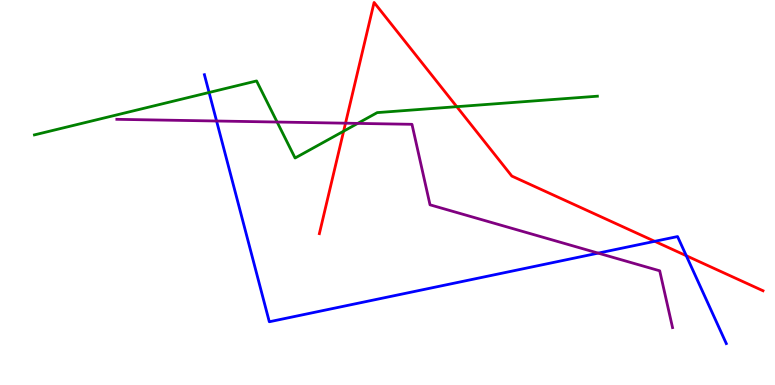[{'lines': ['blue', 'red'], 'intersections': [{'x': 8.45, 'y': 3.73}, {'x': 8.86, 'y': 3.36}]}, {'lines': ['green', 'red'], 'intersections': [{'x': 4.43, 'y': 6.59}, {'x': 5.89, 'y': 7.23}]}, {'lines': ['purple', 'red'], 'intersections': [{'x': 4.46, 'y': 6.8}]}, {'lines': ['blue', 'green'], 'intersections': [{'x': 2.7, 'y': 7.6}]}, {'lines': ['blue', 'purple'], 'intersections': [{'x': 2.79, 'y': 6.86}, {'x': 7.72, 'y': 3.43}]}, {'lines': ['green', 'purple'], 'intersections': [{'x': 3.58, 'y': 6.83}, {'x': 4.62, 'y': 6.79}]}]